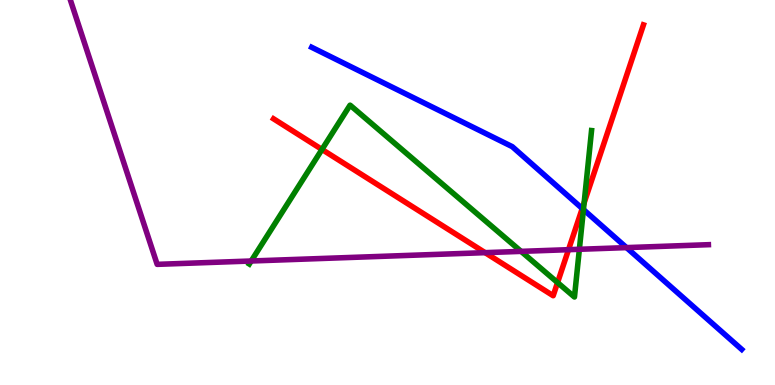[{'lines': ['blue', 'red'], 'intersections': [{'x': 7.51, 'y': 4.58}]}, {'lines': ['green', 'red'], 'intersections': [{'x': 4.15, 'y': 6.12}, {'x': 7.19, 'y': 2.66}, {'x': 7.54, 'y': 4.73}]}, {'lines': ['purple', 'red'], 'intersections': [{'x': 6.26, 'y': 3.44}, {'x': 7.34, 'y': 3.51}]}, {'lines': ['blue', 'green'], 'intersections': [{'x': 7.53, 'y': 4.56}]}, {'lines': ['blue', 'purple'], 'intersections': [{'x': 8.08, 'y': 3.57}]}, {'lines': ['green', 'purple'], 'intersections': [{'x': 3.24, 'y': 3.22}, {'x': 6.72, 'y': 3.47}, {'x': 7.48, 'y': 3.52}]}]